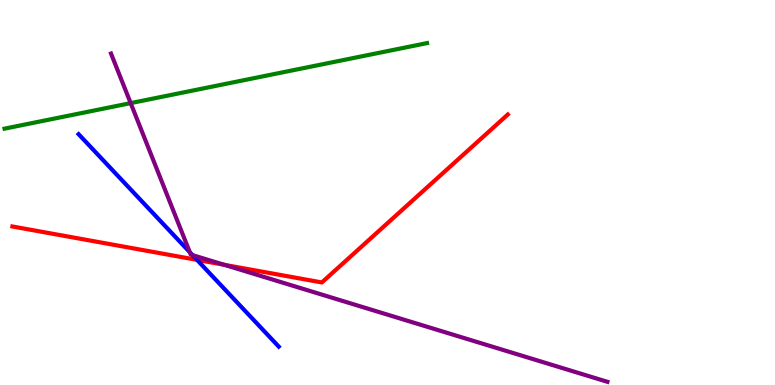[{'lines': ['blue', 'red'], 'intersections': [{'x': 2.54, 'y': 3.25}]}, {'lines': ['green', 'red'], 'intersections': []}, {'lines': ['purple', 'red'], 'intersections': [{'x': 2.89, 'y': 3.12}]}, {'lines': ['blue', 'green'], 'intersections': []}, {'lines': ['blue', 'purple'], 'intersections': [{'x': 2.45, 'y': 3.45}, {'x': 2.48, 'y': 3.37}]}, {'lines': ['green', 'purple'], 'intersections': [{'x': 1.69, 'y': 7.32}]}]